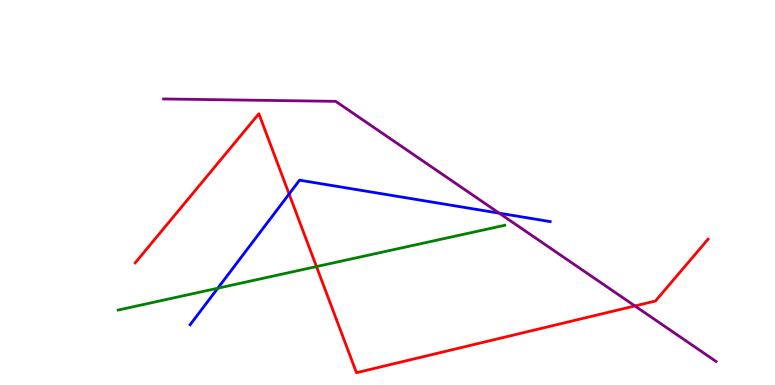[{'lines': ['blue', 'red'], 'intersections': [{'x': 3.73, 'y': 4.96}]}, {'lines': ['green', 'red'], 'intersections': [{'x': 4.08, 'y': 3.08}]}, {'lines': ['purple', 'red'], 'intersections': [{'x': 8.19, 'y': 2.05}]}, {'lines': ['blue', 'green'], 'intersections': [{'x': 2.81, 'y': 2.51}]}, {'lines': ['blue', 'purple'], 'intersections': [{'x': 6.44, 'y': 4.46}]}, {'lines': ['green', 'purple'], 'intersections': []}]